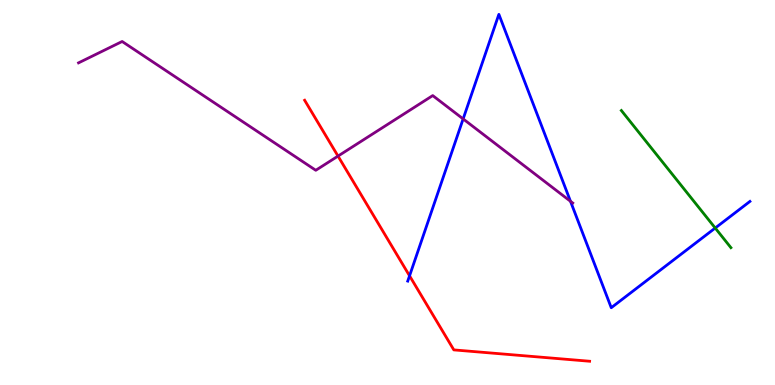[{'lines': ['blue', 'red'], 'intersections': [{'x': 5.28, 'y': 2.84}]}, {'lines': ['green', 'red'], 'intersections': []}, {'lines': ['purple', 'red'], 'intersections': [{'x': 4.36, 'y': 5.95}]}, {'lines': ['blue', 'green'], 'intersections': [{'x': 9.23, 'y': 4.08}]}, {'lines': ['blue', 'purple'], 'intersections': [{'x': 5.98, 'y': 6.91}, {'x': 7.36, 'y': 4.77}]}, {'lines': ['green', 'purple'], 'intersections': []}]